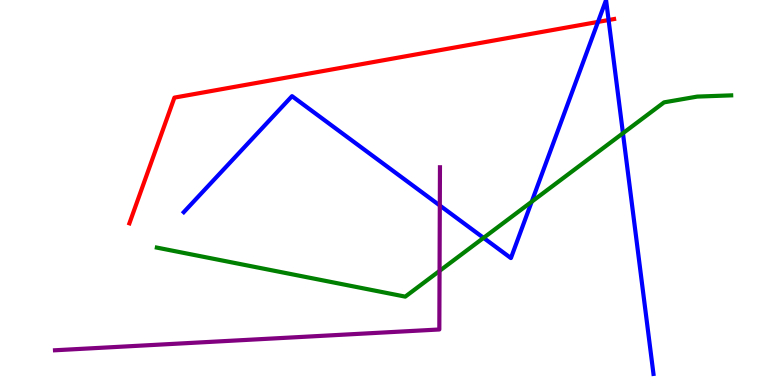[{'lines': ['blue', 'red'], 'intersections': [{'x': 7.72, 'y': 9.43}, {'x': 7.85, 'y': 9.48}]}, {'lines': ['green', 'red'], 'intersections': []}, {'lines': ['purple', 'red'], 'intersections': []}, {'lines': ['blue', 'green'], 'intersections': [{'x': 6.24, 'y': 3.82}, {'x': 6.86, 'y': 4.76}, {'x': 8.04, 'y': 6.54}]}, {'lines': ['blue', 'purple'], 'intersections': [{'x': 5.68, 'y': 4.66}]}, {'lines': ['green', 'purple'], 'intersections': [{'x': 5.67, 'y': 2.96}]}]